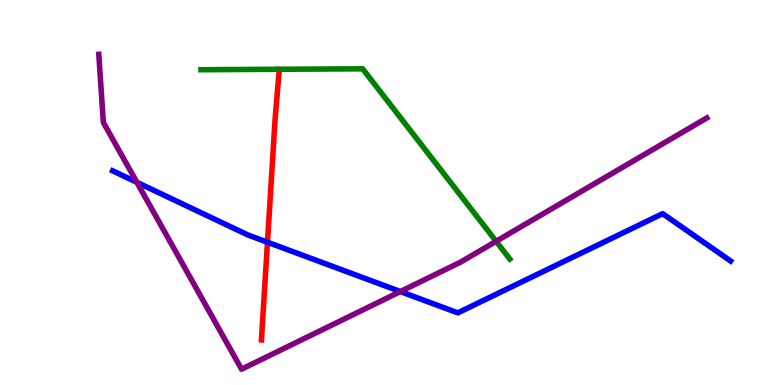[{'lines': ['blue', 'red'], 'intersections': [{'x': 3.45, 'y': 3.71}]}, {'lines': ['green', 'red'], 'intersections': []}, {'lines': ['purple', 'red'], 'intersections': []}, {'lines': ['blue', 'green'], 'intersections': []}, {'lines': ['blue', 'purple'], 'intersections': [{'x': 1.77, 'y': 5.26}, {'x': 5.17, 'y': 2.43}]}, {'lines': ['green', 'purple'], 'intersections': [{'x': 6.4, 'y': 3.73}]}]